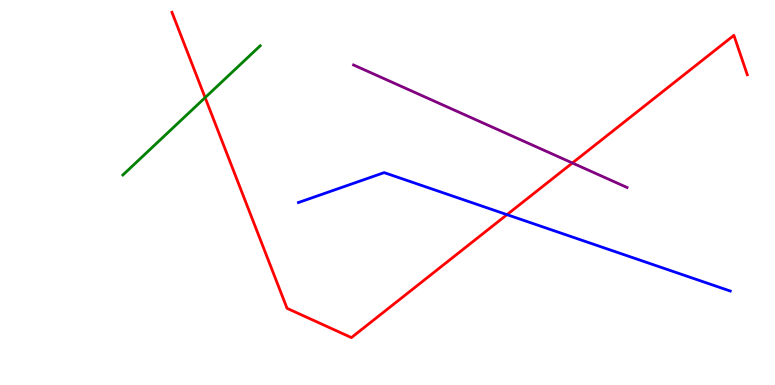[{'lines': ['blue', 'red'], 'intersections': [{'x': 6.54, 'y': 4.42}]}, {'lines': ['green', 'red'], 'intersections': [{'x': 2.65, 'y': 7.46}]}, {'lines': ['purple', 'red'], 'intersections': [{'x': 7.39, 'y': 5.77}]}, {'lines': ['blue', 'green'], 'intersections': []}, {'lines': ['blue', 'purple'], 'intersections': []}, {'lines': ['green', 'purple'], 'intersections': []}]